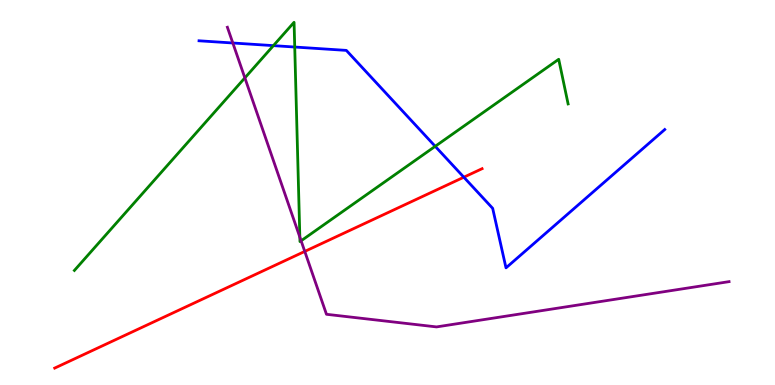[{'lines': ['blue', 'red'], 'intersections': [{'x': 5.98, 'y': 5.4}]}, {'lines': ['green', 'red'], 'intersections': []}, {'lines': ['purple', 'red'], 'intersections': [{'x': 3.93, 'y': 3.47}]}, {'lines': ['blue', 'green'], 'intersections': [{'x': 3.53, 'y': 8.81}, {'x': 3.8, 'y': 8.78}, {'x': 5.62, 'y': 6.2}]}, {'lines': ['blue', 'purple'], 'intersections': [{'x': 3.0, 'y': 8.88}]}, {'lines': ['green', 'purple'], 'intersections': [{'x': 3.16, 'y': 7.98}, {'x': 3.87, 'y': 3.84}, {'x': 3.89, 'y': 3.75}]}]